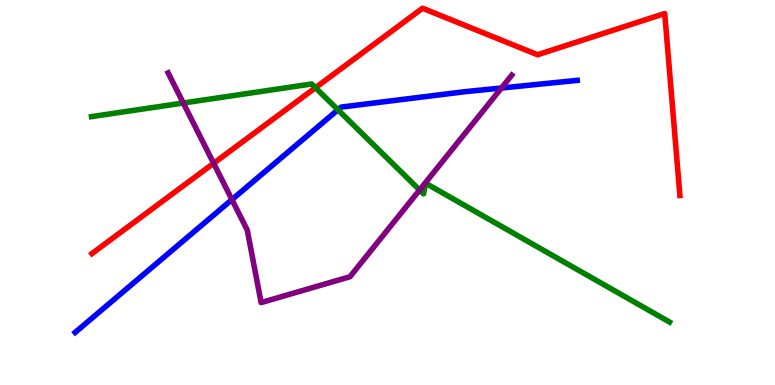[{'lines': ['blue', 'red'], 'intersections': []}, {'lines': ['green', 'red'], 'intersections': [{'x': 4.07, 'y': 7.72}]}, {'lines': ['purple', 'red'], 'intersections': [{'x': 2.76, 'y': 5.76}]}, {'lines': ['blue', 'green'], 'intersections': [{'x': 4.36, 'y': 7.15}]}, {'lines': ['blue', 'purple'], 'intersections': [{'x': 2.99, 'y': 4.82}, {'x': 6.47, 'y': 7.71}]}, {'lines': ['green', 'purple'], 'intersections': [{'x': 2.37, 'y': 7.32}, {'x': 5.41, 'y': 5.06}]}]